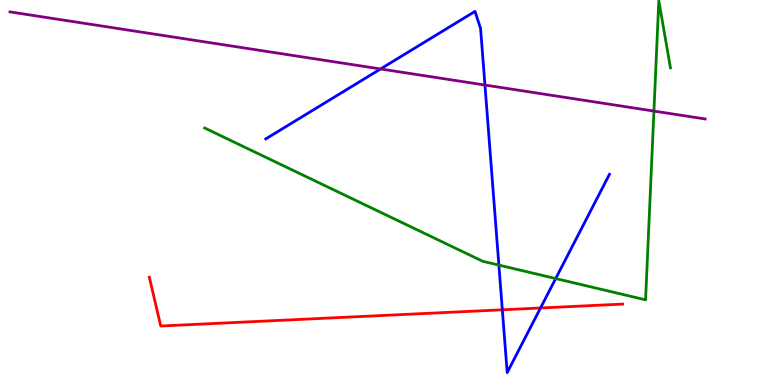[{'lines': ['blue', 'red'], 'intersections': [{'x': 6.48, 'y': 1.95}, {'x': 6.97, 'y': 2.0}]}, {'lines': ['green', 'red'], 'intersections': []}, {'lines': ['purple', 'red'], 'intersections': []}, {'lines': ['blue', 'green'], 'intersections': [{'x': 6.44, 'y': 3.11}, {'x': 7.17, 'y': 2.76}]}, {'lines': ['blue', 'purple'], 'intersections': [{'x': 4.91, 'y': 8.21}, {'x': 6.26, 'y': 7.79}]}, {'lines': ['green', 'purple'], 'intersections': [{'x': 8.44, 'y': 7.11}]}]